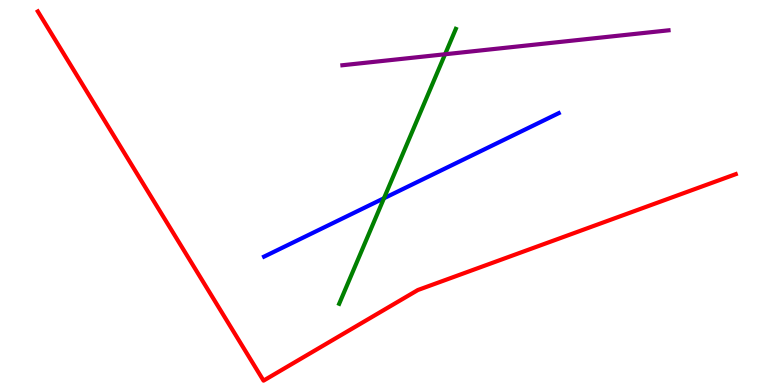[{'lines': ['blue', 'red'], 'intersections': []}, {'lines': ['green', 'red'], 'intersections': []}, {'lines': ['purple', 'red'], 'intersections': []}, {'lines': ['blue', 'green'], 'intersections': [{'x': 4.95, 'y': 4.85}]}, {'lines': ['blue', 'purple'], 'intersections': []}, {'lines': ['green', 'purple'], 'intersections': [{'x': 5.74, 'y': 8.59}]}]